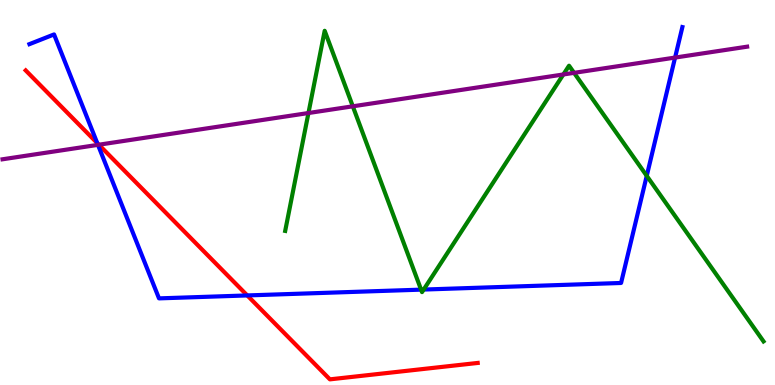[{'lines': ['blue', 'red'], 'intersections': [{'x': 1.25, 'y': 6.28}, {'x': 3.19, 'y': 2.33}]}, {'lines': ['green', 'red'], 'intersections': []}, {'lines': ['purple', 'red'], 'intersections': [{'x': 1.28, 'y': 6.24}]}, {'lines': ['blue', 'green'], 'intersections': [{'x': 5.43, 'y': 2.48}, {'x': 5.47, 'y': 2.48}, {'x': 8.35, 'y': 5.43}]}, {'lines': ['blue', 'purple'], 'intersections': [{'x': 1.26, 'y': 6.24}, {'x': 8.71, 'y': 8.5}]}, {'lines': ['green', 'purple'], 'intersections': [{'x': 3.98, 'y': 7.06}, {'x': 4.55, 'y': 7.24}, {'x': 7.27, 'y': 8.07}, {'x': 7.41, 'y': 8.11}]}]